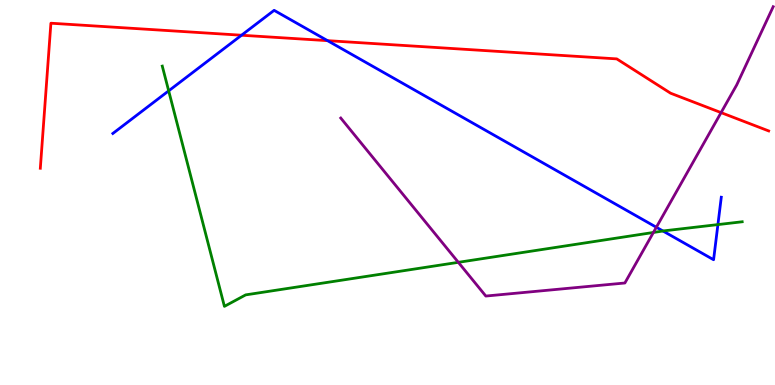[{'lines': ['blue', 'red'], 'intersections': [{'x': 3.12, 'y': 9.08}, {'x': 4.23, 'y': 8.94}]}, {'lines': ['green', 'red'], 'intersections': []}, {'lines': ['purple', 'red'], 'intersections': [{'x': 9.3, 'y': 7.07}]}, {'lines': ['blue', 'green'], 'intersections': [{'x': 2.18, 'y': 7.64}, {'x': 8.55, 'y': 4.0}, {'x': 9.26, 'y': 4.17}]}, {'lines': ['blue', 'purple'], 'intersections': [{'x': 8.47, 'y': 4.1}]}, {'lines': ['green', 'purple'], 'intersections': [{'x': 5.91, 'y': 3.19}, {'x': 8.43, 'y': 3.96}]}]